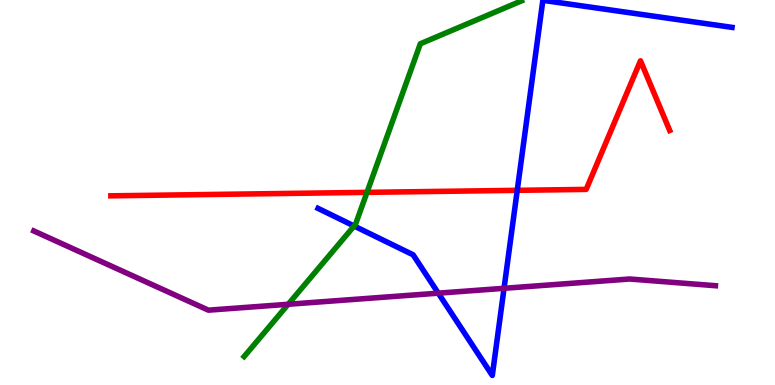[{'lines': ['blue', 'red'], 'intersections': [{'x': 6.67, 'y': 5.06}]}, {'lines': ['green', 'red'], 'intersections': [{'x': 4.74, 'y': 5.0}]}, {'lines': ['purple', 'red'], 'intersections': []}, {'lines': ['blue', 'green'], 'intersections': [{'x': 4.57, 'y': 4.13}]}, {'lines': ['blue', 'purple'], 'intersections': [{'x': 5.66, 'y': 2.39}, {'x': 6.5, 'y': 2.51}]}, {'lines': ['green', 'purple'], 'intersections': [{'x': 3.72, 'y': 2.1}]}]